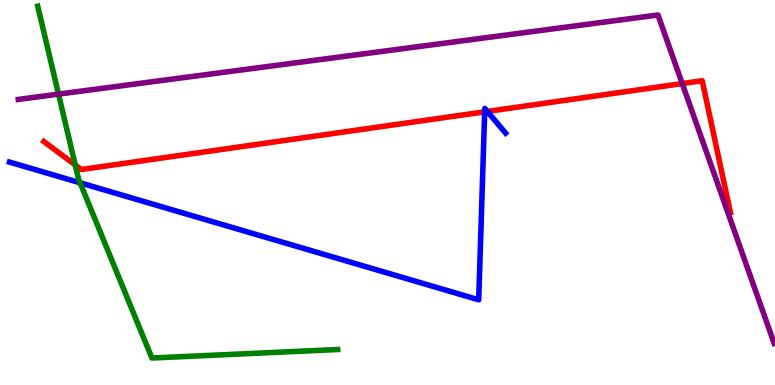[{'lines': ['blue', 'red'], 'intersections': [{'x': 6.25, 'y': 7.1}, {'x': 6.29, 'y': 7.11}]}, {'lines': ['green', 'red'], 'intersections': [{'x': 0.971, 'y': 5.72}]}, {'lines': ['purple', 'red'], 'intersections': [{'x': 8.8, 'y': 7.83}]}, {'lines': ['blue', 'green'], 'intersections': [{'x': 1.03, 'y': 5.25}]}, {'lines': ['blue', 'purple'], 'intersections': []}, {'lines': ['green', 'purple'], 'intersections': [{'x': 0.755, 'y': 7.56}]}]